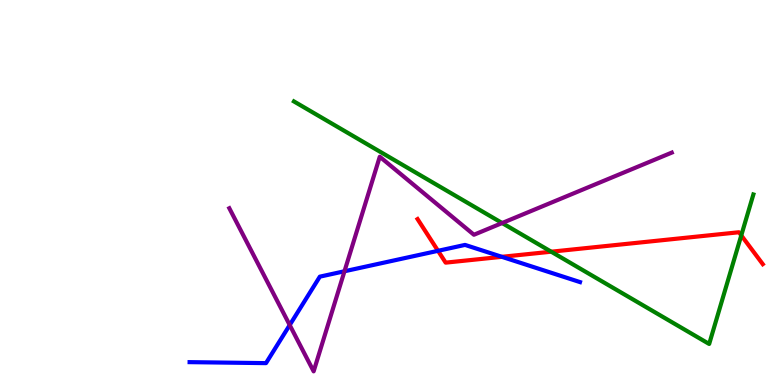[{'lines': ['blue', 'red'], 'intersections': [{'x': 5.65, 'y': 3.49}, {'x': 6.48, 'y': 3.33}]}, {'lines': ['green', 'red'], 'intersections': [{'x': 7.11, 'y': 3.46}, {'x': 9.56, 'y': 3.89}]}, {'lines': ['purple', 'red'], 'intersections': []}, {'lines': ['blue', 'green'], 'intersections': []}, {'lines': ['blue', 'purple'], 'intersections': [{'x': 3.74, 'y': 1.56}, {'x': 4.44, 'y': 2.95}]}, {'lines': ['green', 'purple'], 'intersections': [{'x': 6.48, 'y': 4.21}]}]